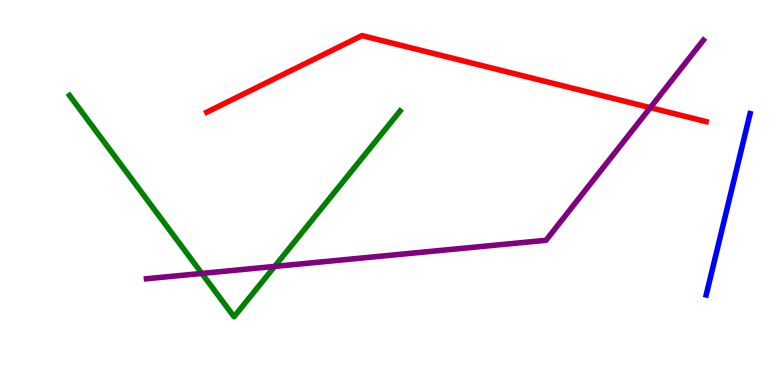[{'lines': ['blue', 'red'], 'intersections': []}, {'lines': ['green', 'red'], 'intersections': []}, {'lines': ['purple', 'red'], 'intersections': [{'x': 8.39, 'y': 7.2}]}, {'lines': ['blue', 'green'], 'intersections': []}, {'lines': ['blue', 'purple'], 'intersections': []}, {'lines': ['green', 'purple'], 'intersections': [{'x': 2.6, 'y': 2.9}, {'x': 3.54, 'y': 3.08}]}]